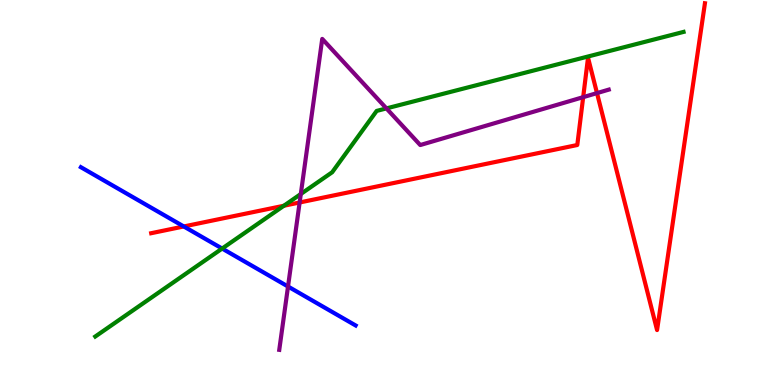[{'lines': ['blue', 'red'], 'intersections': [{'x': 2.37, 'y': 4.12}]}, {'lines': ['green', 'red'], 'intersections': [{'x': 3.66, 'y': 4.66}]}, {'lines': ['purple', 'red'], 'intersections': [{'x': 3.87, 'y': 4.74}, {'x': 7.52, 'y': 7.48}, {'x': 7.7, 'y': 7.58}]}, {'lines': ['blue', 'green'], 'intersections': [{'x': 2.87, 'y': 3.54}]}, {'lines': ['blue', 'purple'], 'intersections': [{'x': 3.72, 'y': 2.56}]}, {'lines': ['green', 'purple'], 'intersections': [{'x': 3.88, 'y': 4.96}, {'x': 4.99, 'y': 7.18}]}]